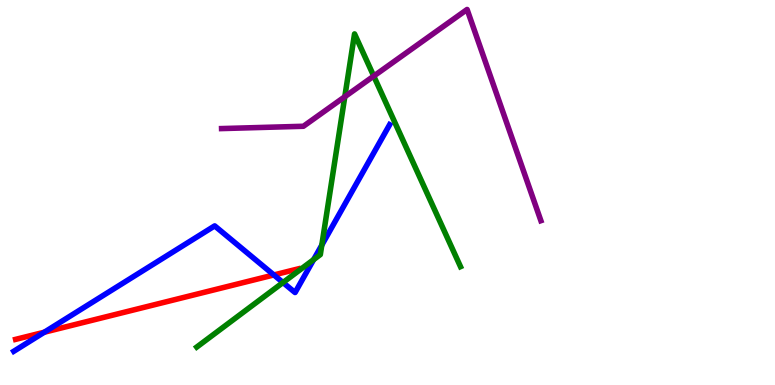[{'lines': ['blue', 'red'], 'intersections': [{'x': 0.572, 'y': 1.37}, {'x': 3.53, 'y': 2.86}]}, {'lines': ['green', 'red'], 'intersections': []}, {'lines': ['purple', 'red'], 'intersections': []}, {'lines': ['blue', 'green'], 'intersections': [{'x': 3.65, 'y': 2.66}, {'x': 4.05, 'y': 3.26}, {'x': 4.15, 'y': 3.63}]}, {'lines': ['blue', 'purple'], 'intersections': []}, {'lines': ['green', 'purple'], 'intersections': [{'x': 4.45, 'y': 7.49}, {'x': 4.82, 'y': 8.02}]}]